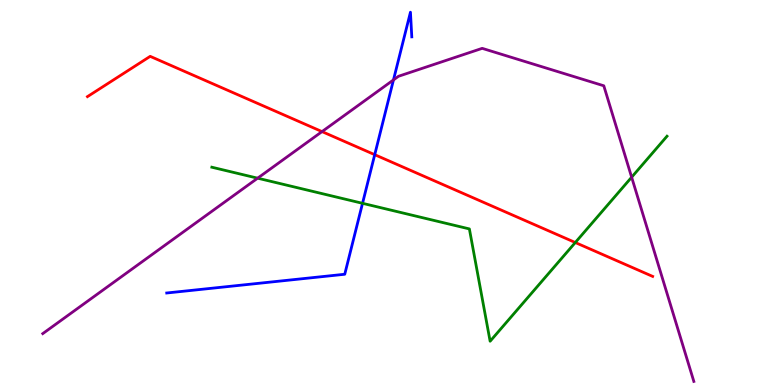[{'lines': ['blue', 'red'], 'intersections': [{'x': 4.84, 'y': 5.98}]}, {'lines': ['green', 'red'], 'intersections': [{'x': 7.42, 'y': 3.7}]}, {'lines': ['purple', 'red'], 'intersections': [{'x': 4.16, 'y': 6.58}]}, {'lines': ['blue', 'green'], 'intersections': [{'x': 4.68, 'y': 4.72}]}, {'lines': ['blue', 'purple'], 'intersections': [{'x': 5.08, 'y': 7.92}]}, {'lines': ['green', 'purple'], 'intersections': [{'x': 3.32, 'y': 5.37}, {'x': 8.15, 'y': 5.4}]}]